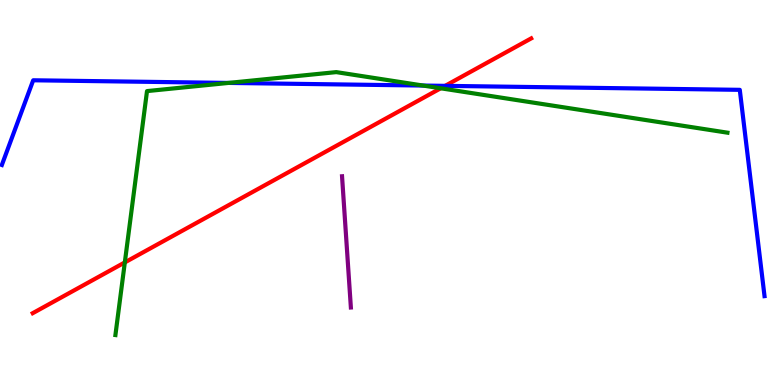[{'lines': ['blue', 'red'], 'intersections': [{'x': 5.74, 'y': 7.77}]}, {'lines': ['green', 'red'], 'intersections': [{'x': 1.61, 'y': 3.18}, {'x': 5.69, 'y': 7.71}]}, {'lines': ['purple', 'red'], 'intersections': []}, {'lines': ['blue', 'green'], 'intersections': [{'x': 2.95, 'y': 7.85}, {'x': 5.46, 'y': 7.78}]}, {'lines': ['blue', 'purple'], 'intersections': []}, {'lines': ['green', 'purple'], 'intersections': []}]